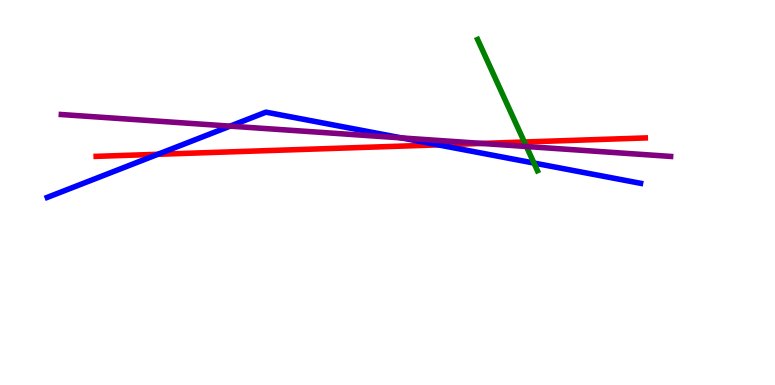[{'lines': ['blue', 'red'], 'intersections': [{'x': 2.04, 'y': 5.99}, {'x': 5.66, 'y': 6.24}]}, {'lines': ['green', 'red'], 'intersections': [{'x': 6.77, 'y': 6.31}]}, {'lines': ['purple', 'red'], 'intersections': [{'x': 6.22, 'y': 6.27}]}, {'lines': ['blue', 'green'], 'intersections': [{'x': 6.89, 'y': 5.76}]}, {'lines': ['blue', 'purple'], 'intersections': [{'x': 2.97, 'y': 6.72}, {'x': 5.18, 'y': 6.42}]}, {'lines': ['green', 'purple'], 'intersections': [{'x': 6.79, 'y': 6.19}]}]